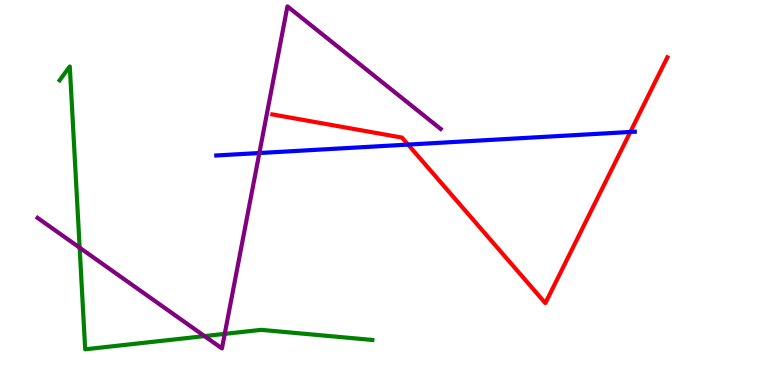[{'lines': ['blue', 'red'], 'intersections': [{'x': 5.27, 'y': 6.24}, {'x': 8.13, 'y': 6.57}]}, {'lines': ['green', 'red'], 'intersections': []}, {'lines': ['purple', 'red'], 'intersections': []}, {'lines': ['blue', 'green'], 'intersections': []}, {'lines': ['blue', 'purple'], 'intersections': [{'x': 3.35, 'y': 6.03}]}, {'lines': ['green', 'purple'], 'intersections': [{'x': 1.03, 'y': 3.57}, {'x': 2.64, 'y': 1.27}, {'x': 2.9, 'y': 1.33}]}]